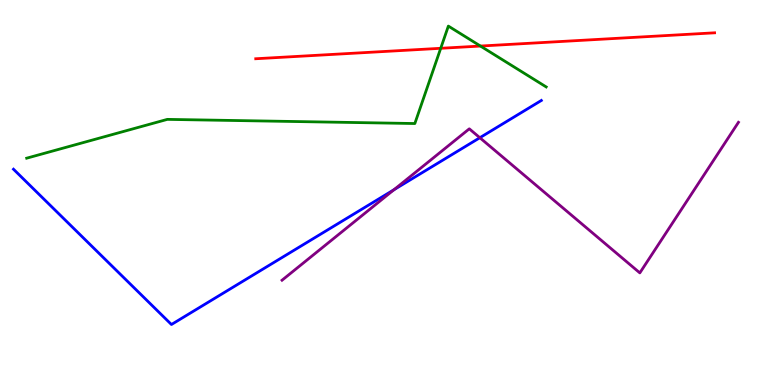[{'lines': ['blue', 'red'], 'intersections': []}, {'lines': ['green', 'red'], 'intersections': [{'x': 5.69, 'y': 8.75}, {'x': 6.2, 'y': 8.8}]}, {'lines': ['purple', 'red'], 'intersections': []}, {'lines': ['blue', 'green'], 'intersections': []}, {'lines': ['blue', 'purple'], 'intersections': [{'x': 5.08, 'y': 5.07}, {'x': 6.19, 'y': 6.42}]}, {'lines': ['green', 'purple'], 'intersections': []}]